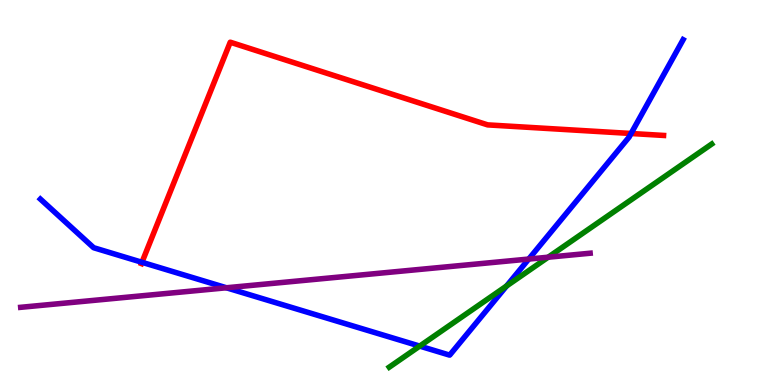[{'lines': ['blue', 'red'], 'intersections': [{'x': 1.83, 'y': 3.19}, {'x': 8.14, 'y': 6.53}]}, {'lines': ['green', 'red'], 'intersections': []}, {'lines': ['purple', 'red'], 'intersections': []}, {'lines': ['blue', 'green'], 'intersections': [{'x': 5.42, 'y': 1.01}, {'x': 6.54, 'y': 2.57}]}, {'lines': ['blue', 'purple'], 'intersections': [{'x': 2.92, 'y': 2.53}, {'x': 6.82, 'y': 3.27}]}, {'lines': ['green', 'purple'], 'intersections': [{'x': 7.07, 'y': 3.32}]}]